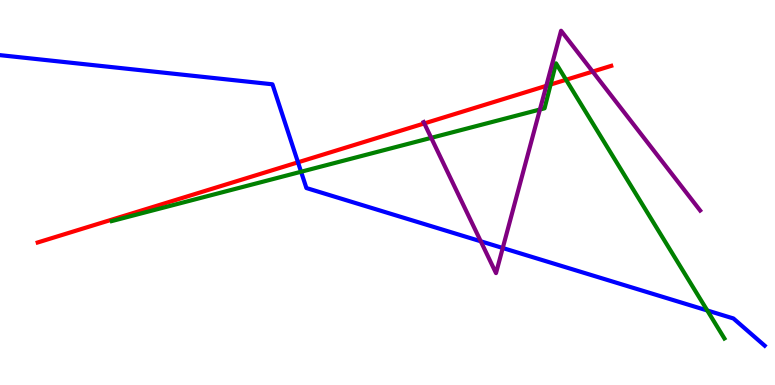[{'lines': ['blue', 'red'], 'intersections': [{'x': 3.85, 'y': 5.78}]}, {'lines': ['green', 'red'], 'intersections': [{'x': 7.1, 'y': 7.8}, {'x': 7.3, 'y': 7.93}]}, {'lines': ['purple', 'red'], 'intersections': [{'x': 5.47, 'y': 6.79}, {'x': 7.05, 'y': 7.77}, {'x': 7.65, 'y': 8.14}]}, {'lines': ['blue', 'green'], 'intersections': [{'x': 3.88, 'y': 5.54}, {'x': 9.13, 'y': 1.94}]}, {'lines': ['blue', 'purple'], 'intersections': [{'x': 6.2, 'y': 3.73}, {'x': 6.49, 'y': 3.56}]}, {'lines': ['green', 'purple'], 'intersections': [{'x': 5.56, 'y': 6.42}, {'x': 6.97, 'y': 7.16}]}]